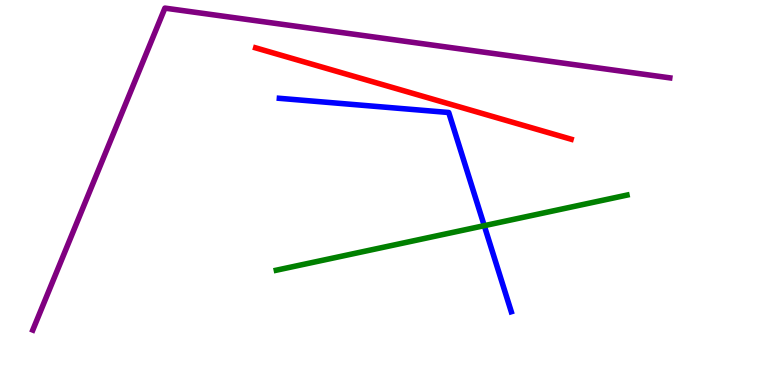[{'lines': ['blue', 'red'], 'intersections': []}, {'lines': ['green', 'red'], 'intersections': []}, {'lines': ['purple', 'red'], 'intersections': []}, {'lines': ['blue', 'green'], 'intersections': [{'x': 6.25, 'y': 4.14}]}, {'lines': ['blue', 'purple'], 'intersections': []}, {'lines': ['green', 'purple'], 'intersections': []}]